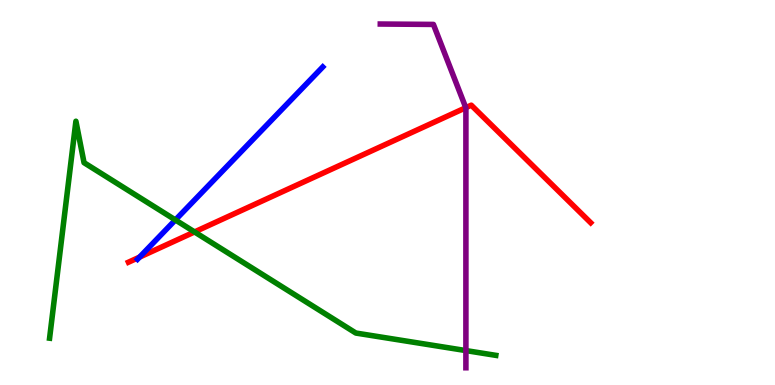[{'lines': ['blue', 'red'], 'intersections': [{'x': 1.8, 'y': 3.32}]}, {'lines': ['green', 'red'], 'intersections': [{'x': 2.51, 'y': 3.98}]}, {'lines': ['purple', 'red'], 'intersections': [{'x': 6.01, 'y': 7.2}]}, {'lines': ['blue', 'green'], 'intersections': [{'x': 2.26, 'y': 4.29}]}, {'lines': ['blue', 'purple'], 'intersections': []}, {'lines': ['green', 'purple'], 'intersections': [{'x': 6.01, 'y': 0.894}]}]